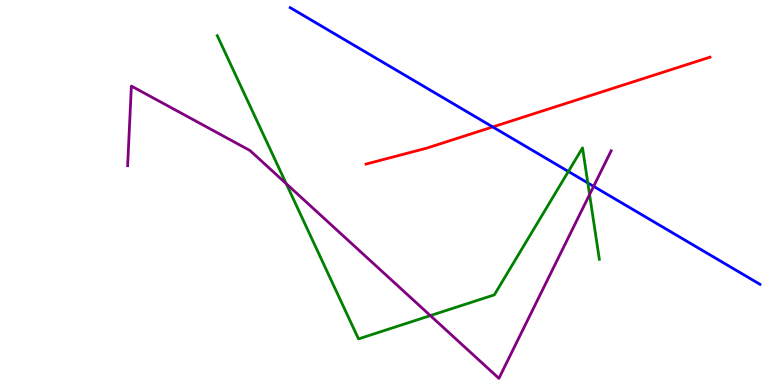[{'lines': ['blue', 'red'], 'intersections': [{'x': 6.36, 'y': 6.7}]}, {'lines': ['green', 'red'], 'intersections': []}, {'lines': ['purple', 'red'], 'intersections': []}, {'lines': ['blue', 'green'], 'intersections': [{'x': 7.33, 'y': 5.55}, {'x': 7.58, 'y': 5.25}]}, {'lines': ['blue', 'purple'], 'intersections': [{'x': 7.66, 'y': 5.16}]}, {'lines': ['green', 'purple'], 'intersections': [{'x': 3.69, 'y': 5.23}, {'x': 5.55, 'y': 1.8}, {'x': 7.61, 'y': 4.95}]}]